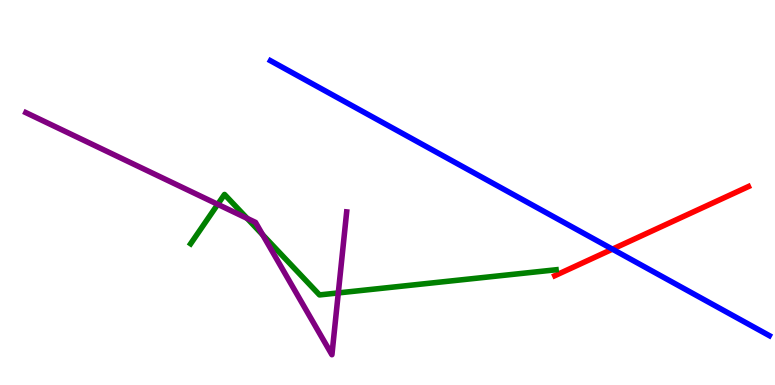[{'lines': ['blue', 'red'], 'intersections': [{'x': 7.9, 'y': 3.53}]}, {'lines': ['green', 'red'], 'intersections': []}, {'lines': ['purple', 'red'], 'intersections': []}, {'lines': ['blue', 'green'], 'intersections': []}, {'lines': ['blue', 'purple'], 'intersections': []}, {'lines': ['green', 'purple'], 'intersections': [{'x': 2.81, 'y': 4.69}, {'x': 3.19, 'y': 4.33}, {'x': 3.39, 'y': 3.9}, {'x': 4.37, 'y': 2.39}]}]